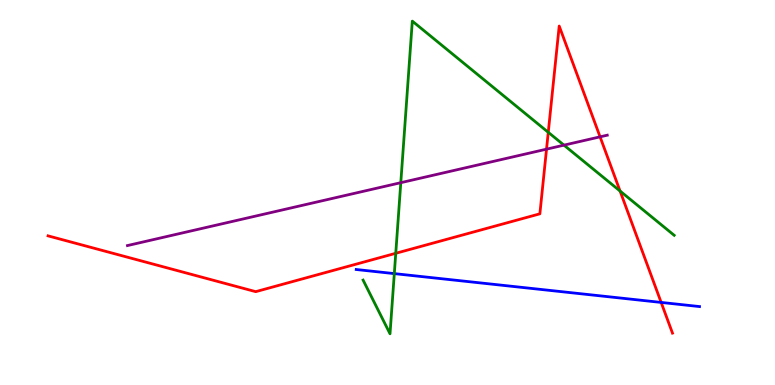[{'lines': ['blue', 'red'], 'intersections': [{'x': 8.53, 'y': 2.14}]}, {'lines': ['green', 'red'], 'intersections': [{'x': 5.11, 'y': 3.42}, {'x': 7.07, 'y': 6.56}, {'x': 8.0, 'y': 5.04}]}, {'lines': ['purple', 'red'], 'intersections': [{'x': 7.05, 'y': 6.13}, {'x': 7.74, 'y': 6.45}]}, {'lines': ['blue', 'green'], 'intersections': [{'x': 5.09, 'y': 2.89}]}, {'lines': ['blue', 'purple'], 'intersections': []}, {'lines': ['green', 'purple'], 'intersections': [{'x': 5.17, 'y': 5.25}, {'x': 7.28, 'y': 6.23}]}]